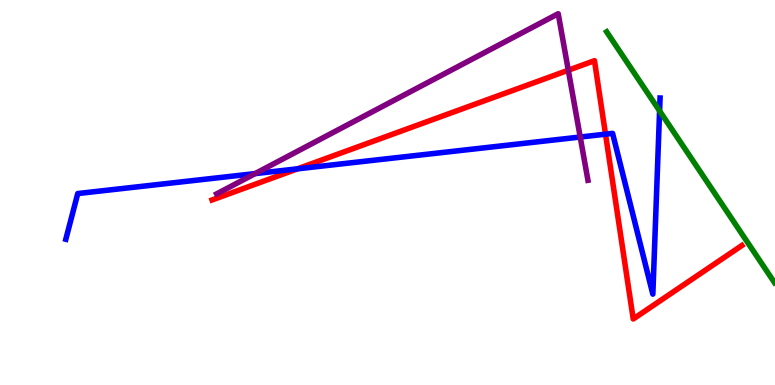[{'lines': ['blue', 'red'], 'intersections': [{'x': 3.84, 'y': 5.61}, {'x': 7.81, 'y': 6.51}]}, {'lines': ['green', 'red'], 'intersections': []}, {'lines': ['purple', 'red'], 'intersections': [{'x': 7.33, 'y': 8.18}]}, {'lines': ['blue', 'green'], 'intersections': [{'x': 8.51, 'y': 7.12}]}, {'lines': ['blue', 'purple'], 'intersections': [{'x': 3.29, 'y': 5.49}, {'x': 7.49, 'y': 6.44}]}, {'lines': ['green', 'purple'], 'intersections': []}]